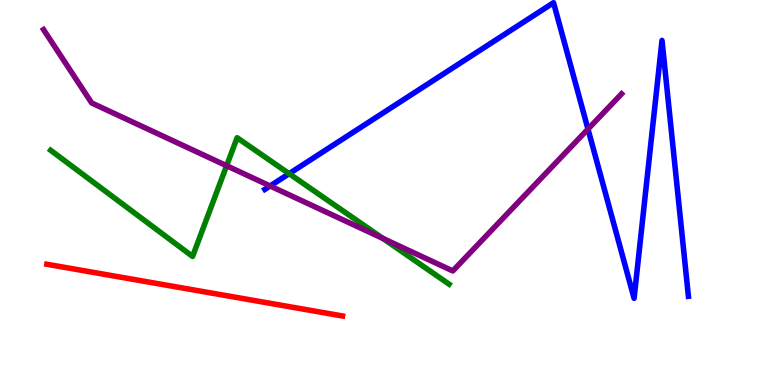[{'lines': ['blue', 'red'], 'intersections': []}, {'lines': ['green', 'red'], 'intersections': []}, {'lines': ['purple', 'red'], 'intersections': []}, {'lines': ['blue', 'green'], 'intersections': [{'x': 3.73, 'y': 5.49}]}, {'lines': ['blue', 'purple'], 'intersections': [{'x': 3.49, 'y': 5.17}, {'x': 7.59, 'y': 6.65}]}, {'lines': ['green', 'purple'], 'intersections': [{'x': 2.92, 'y': 5.7}, {'x': 4.94, 'y': 3.81}]}]